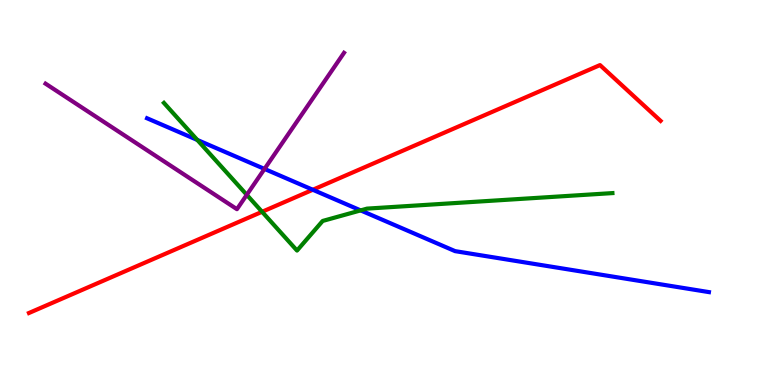[{'lines': ['blue', 'red'], 'intersections': [{'x': 4.04, 'y': 5.07}]}, {'lines': ['green', 'red'], 'intersections': [{'x': 3.38, 'y': 4.5}]}, {'lines': ['purple', 'red'], 'intersections': []}, {'lines': ['blue', 'green'], 'intersections': [{'x': 2.55, 'y': 6.36}, {'x': 4.65, 'y': 4.54}]}, {'lines': ['blue', 'purple'], 'intersections': [{'x': 3.41, 'y': 5.61}]}, {'lines': ['green', 'purple'], 'intersections': [{'x': 3.18, 'y': 4.94}]}]